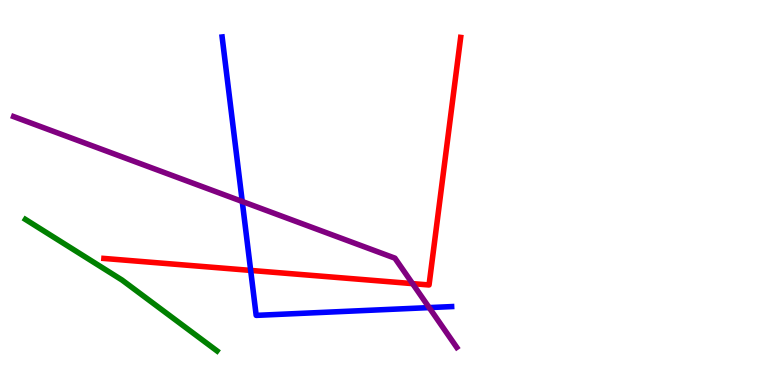[{'lines': ['blue', 'red'], 'intersections': [{'x': 3.23, 'y': 2.98}]}, {'lines': ['green', 'red'], 'intersections': []}, {'lines': ['purple', 'red'], 'intersections': [{'x': 5.32, 'y': 2.63}]}, {'lines': ['blue', 'green'], 'intersections': []}, {'lines': ['blue', 'purple'], 'intersections': [{'x': 3.13, 'y': 4.77}, {'x': 5.54, 'y': 2.01}]}, {'lines': ['green', 'purple'], 'intersections': []}]